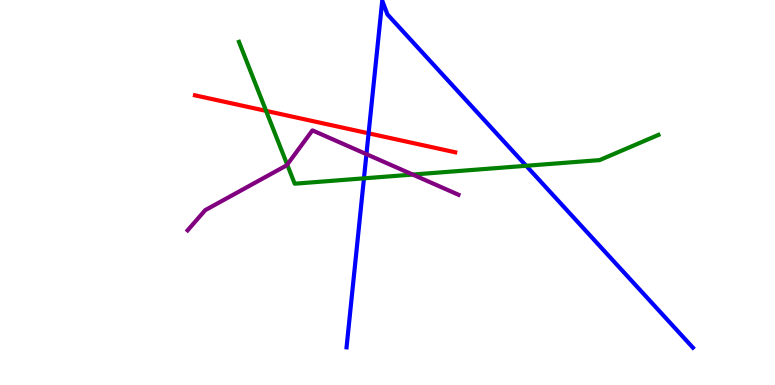[{'lines': ['blue', 'red'], 'intersections': [{'x': 4.76, 'y': 6.54}]}, {'lines': ['green', 'red'], 'intersections': [{'x': 3.43, 'y': 7.12}]}, {'lines': ['purple', 'red'], 'intersections': []}, {'lines': ['blue', 'green'], 'intersections': [{'x': 4.7, 'y': 5.37}, {'x': 6.79, 'y': 5.69}]}, {'lines': ['blue', 'purple'], 'intersections': [{'x': 4.73, 'y': 6.0}]}, {'lines': ['green', 'purple'], 'intersections': [{'x': 3.71, 'y': 5.72}, {'x': 5.33, 'y': 5.47}]}]